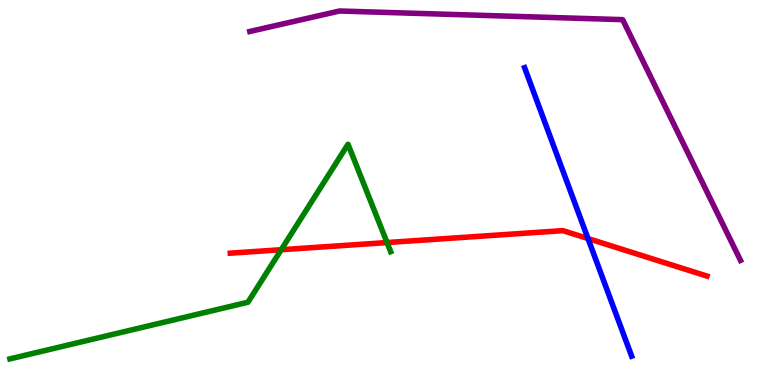[{'lines': ['blue', 'red'], 'intersections': [{'x': 7.59, 'y': 3.8}]}, {'lines': ['green', 'red'], 'intersections': [{'x': 3.63, 'y': 3.51}, {'x': 4.99, 'y': 3.7}]}, {'lines': ['purple', 'red'], 'intersections': []}, {'lines': ['blue', 'green'], 'intersections': []}, {'lines': ['blue', 'purple'], 'intersections': []}, {'lines': ['green', 'purple'], 'intersections': []}]